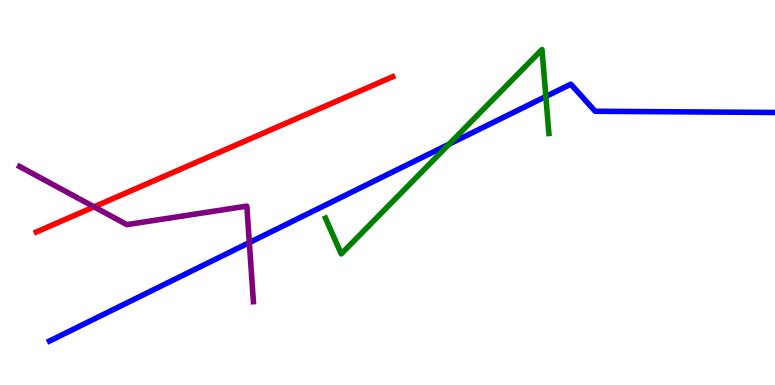[{'lines': ['blue', 'red'], 'intersections': []}, {'lines': ['green', 'red'], 'intersections': []}, {'lines': ['purple', 'red'], 'intersections': [{'x': 1.21, 'y': 4.63}]}, {'lines': ['blue', 'green'], 'intersections': [{'x': 5.79, 'y': 6.25}, {'x': 7.04, 'y': 7.49}]}, {'lines': ['blue', 'purple'], 'intersections': [{'x': 3.22, 'y': 3.7}]}, {'lines': ['green', 'purple'], 'intersections': []}]